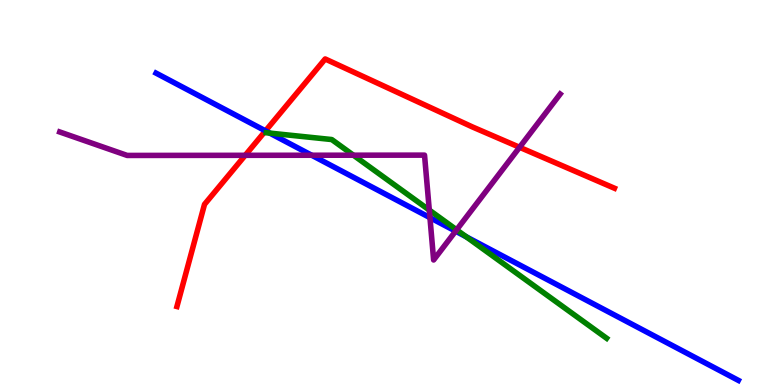[{'lines': ['blue', 'red'], 'intersections': [{'x': 3.43, 'y': 6.6}]}, {'lines': ['green', 'red'], 'intersections': []}, {'lines': ['purple', 'red'], 'intersections': [{'x': 3.16, 'y': 5.97}, {'x': 6.7, 'y': 6.17}]}, {'lines': ['blue', 'green'], 'intersections': [{'x': 3.48, 'y': 6.54}, {'x': 6.02, 'y': 3.85}]}, {'lines': ['blue', 'purple'], 'intersections': [{'x': 4.02, 'y': 5.97}, {'x': 5.55, 'y': 4.35}, {'x': 5.88, 'y': 4.0}]}, {'lines': ['green', 'purple'], 'intersections': [{'x': 4.56, 'y': 5.97}, {'x': 5.54, 'y': 4.54}, {'x': 5.89, 'y': 4.03}]}]